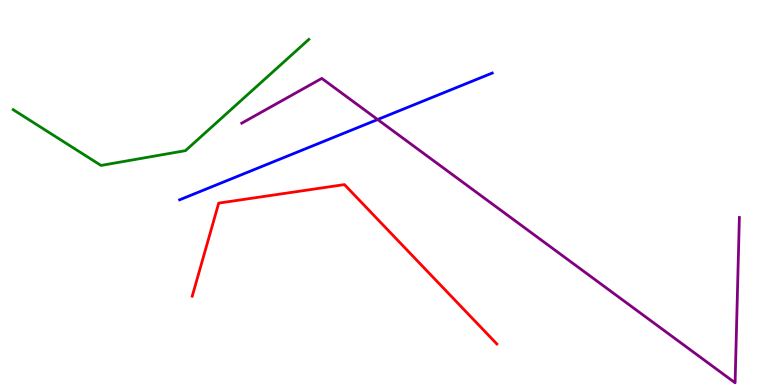[{'lines': ['blue', 'red'], 'intersections': []}, {'lines': ['green', 'red'], 'intersections': []}, {'lines': ['purple', 'red'], 'intersections': []}, {'lines': ['blue', 'green'], 'intersections': []}, {'lines': ['blue', 'purple'], 'intersections': [{'x': 4.87, 'y': 6.9}]}, {'lines': ['green', 'purple'], 'intersections': []}]